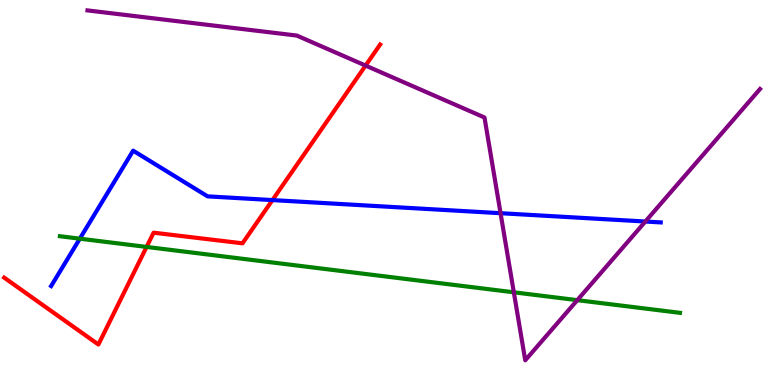[{'lines': ['blue', 'red'], 'intersections': [{'x': 3.52, 'y': 4.8}]}, {'lines': ['green', 'red'], 'intersections': [{'x': 1.89, 'y': 3.59}]}, {'lines': ['purple', 'red'], 'intersections': [{'x': 4.72, 'y': 8.3}]}, {'lines': ['blue', 'green'], 'intersections': [{'x': 1.03, 'y': 3.8}]}, {'lines': ['blue', 'purple'], 'intersections': [{'x': 6.46, 'y': 4.46}, {'x': 8.33, 'y': 4.25}]}, {'lines': ['green', 'purple'], 'intersections': [{'x': 6.63, 'y': 2.41}, {'x': 7.45, 'y': 2.2}]}]